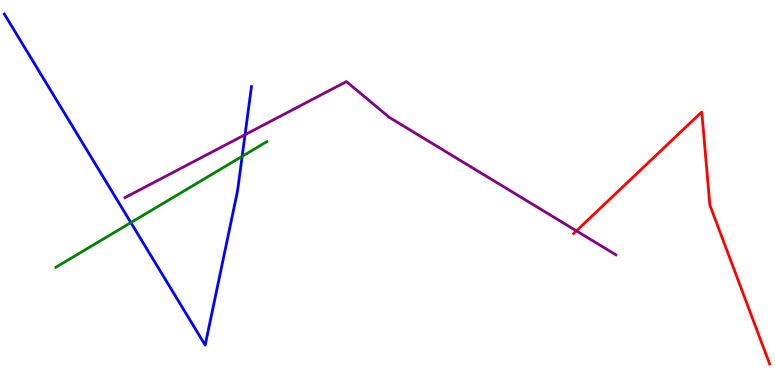[{'lines': ['blue', 'red'], 'intersections': []}, {'lines': ['green', 'red'], 'intersections': []}, {'lines': ['purple', 'red'], 'intersections': [{'x': 7.44, 'y': 4.0}]}, {'lines': ['blue', 'green'], 'intersections': [{'x': 1.69, 'y': 4.22}, {'x': 3.12, 'y': 5.94}]}, {'lines': ['blue', 'purple'], 'intersections': [{'x': 3.16, 'y': 6.5}]}, {'lines': ['green', 'purple'], 'intersections': []}]